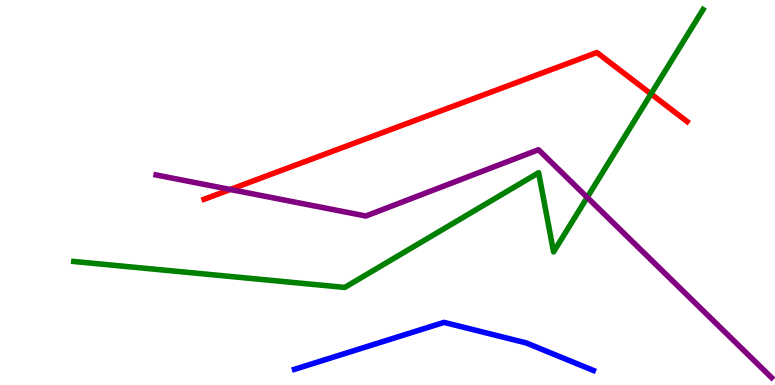[{'lines': ['blue', 'red'], 'intersections': []}, {'lines': ['green', 'red'], 'intersections': [{'x': 8.4, 'y': 7.56}]}, {'lines': ['purple', 'red'], 'intersections': [{'x': 2.97, 'y': 5.08}]}, {'lines': ['blue', 'green'], 'intersections': []}, {'lines': ['blue', 'purple'], 'intersections': []}, {'lines': ['green', 'purple'], 'intersections': [{'x': 7.58, 'y': 4.87}]}]